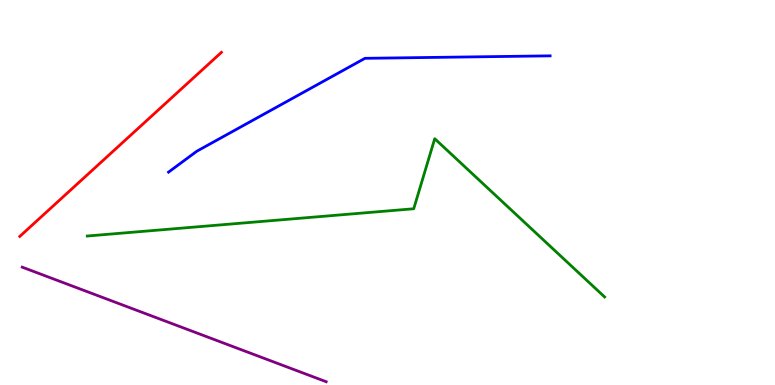[{'lines': ['blue', 'red'], 'intersections': []}, {'lines': ['green', 'red'], 'intersections': []}, {'lines': ['purple', 'red'], 'intersections': []}, {'lines': ['blue', 'green'], 'intersections': []}, {'lines': ['blue', 'purple'], 'intersections': []}, {'lines': ['green', 'purple'], 'intersections': []}]